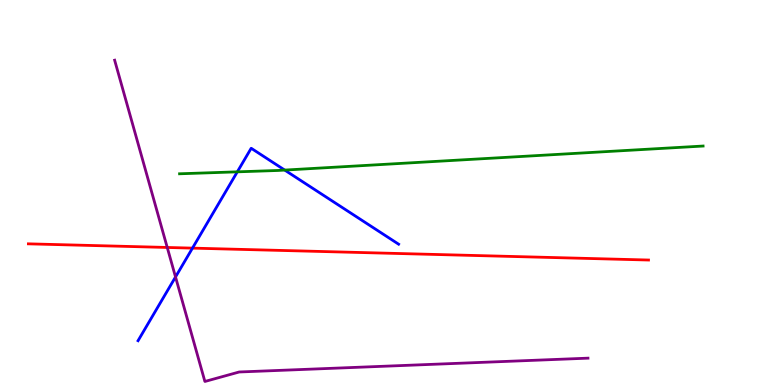[{'lines': ['blue', 'red'], 'intersections': [{'x': 2.48, 'y': 3.56}]}, {'lines': ['green', 'red'], 'intersections': []}, {'lines': ['purple', 'red'], 'intersections': [{'x': 2.16, 'y': 3.57}]}, {'lines': ['blue', 'green'], 'intersections': [{'x': 3.06, 'y': 5.54}, {'x': 3.67, 'y': 5.58}]}, {'lines': ['blue', 'purple'], 'intersections': [{'x': 2.26, 'y': 2.81}]}, {'lines': ['green', 'purple'], 'intersections': []}]